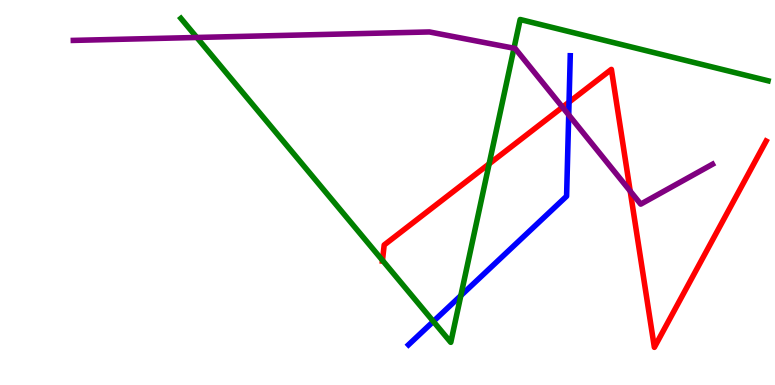[{'lines': ['blue', 'red'], 'intersections': [{'x': 7.34, 'y': 7.35}]}, {'lines': ['green', 'red'], 'intersections': [{'x': 4.94, 'y': 3.24}, {'x': 6.31, 'y': 5.74}]}, {'lines': ['purple', 'red'], 'intersections': [{'x': 7.26, 'y': 7.22}, {'x': 8.13, 'y': 5.04}]}, {'lines': ['blue', 'green'], 'intersections': [{'x': 5.59, 'y': 1.65}, {'x': 5.95, 'y': 2.32}]}, {'lines': ['blue', 'purple'], 'intersections': [{'x': 7.34, 'y': 7.02}]}, {'lines': ['green', 'purple'], 'intersections': [{'x': 2.54, 'y': 9.03}, {'x': 6.63, 'y': 8.75}]}]